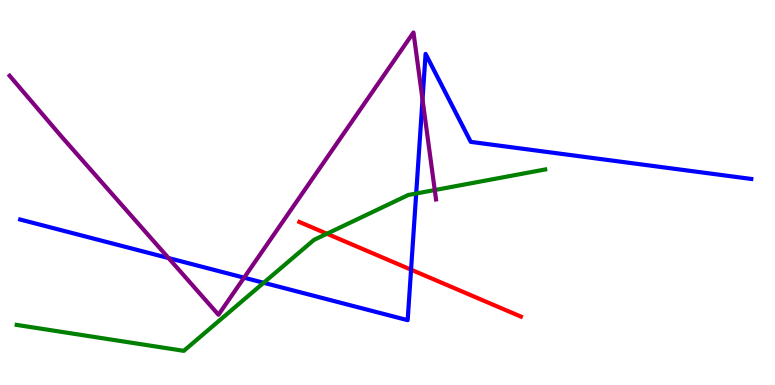[{'lines': ['blue', 'red'], 'intersections': [{'x': 5.3, 'y': 3.0}]}, {'lines': ['green', 'red'], 'intersections': [{'x': 4.22, 'y': 3.93}]}, {'lines': ['purple', 'red'], 'intersections': []}, {'lines': ['blue', 'green'], 'intersections': [{'x': 3.4, 'y': 2.66}, {'x': 5.37, 'y': 4.97}]}, {'lines': ['blue', 'purple'], 'intersections': [{'x': 2.17, 'y': 3.3}, {'x': 3.15, 'y': 2.79}, {'x': 5.45, 'y': 7.42}]}, {'lines': ['green', 'purple'], 'intersections': [{'x': 5.61, 'y': 5.06}]}]